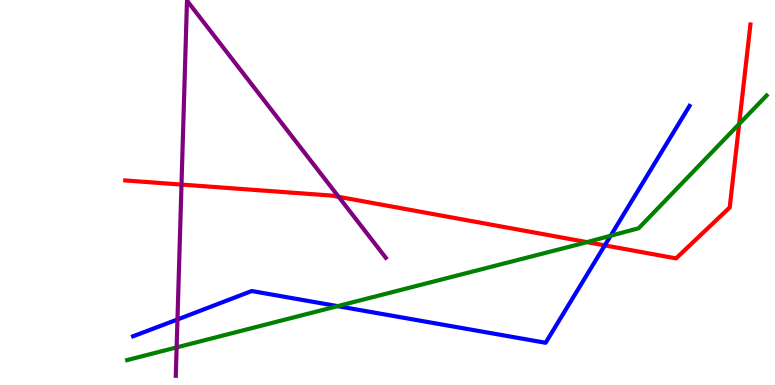[{'lines': ['blue', 'red'], 'intersections': [{'x': 7.8, 'y': 3.63}]}, {'lines': ['green', 'red'], 'intersections': [{'x': 7.57, 'y': 3.71}, {'x': 9.54, 'y': 6.78}]}, {'lines': ['purple', 'red'], 'intersections': [{'x': 2.34, 'y': 5.21}, {'x': 4.37, 'y': 4.89}]}, {'lines': ['blue', 'green'], 'intersections': [{'x': 4.36, 'y': 2.05}, {'x': 7.88, 'y': 3.88}]}, {'lines': ['blue', 'purple'], 'intersections': [{'x': 2.29, 'y': 1.7}]}, {'lines': ['green', 'purple'], 'intersections': [{'x': 2.28, 'y': 0.977}]}]